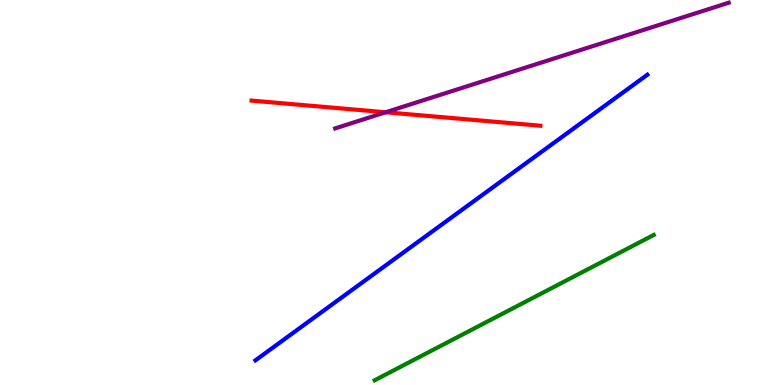[{'lines': ['blue', 'red'], 'intersections': []}, {'lines': ['green', 'red'], 'intersections': []}, {'lines': ['purple', 'red'], 'intersections': [{'x': 4.98, 'y': 7.08}]}, {'lines': ['blue', 'green'], 'intersections': []}, {'lines': ['blue', 'purple'], 'intersections': []}, {'lines': ['green', 'purple'], 'intersections': []}]